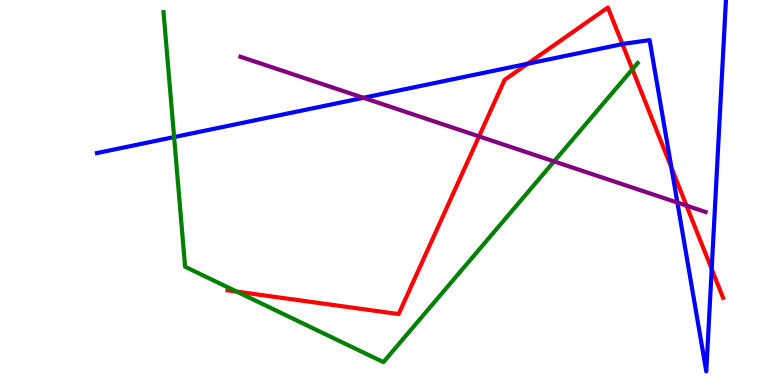[{'lines': ['blue', 'red'], 'intersections': [{'x': 6.81, 'y': 8.34}, {'x': 8.03, 'y': 8.85}, {'x': 8.66, 'y': 5.65}, {'x': 9.18, 'y': 3.01}]}, {'lines': ['green', 'red'], 'intersections': [{'x': 3.05, 'y': 2.43}, {'x': 8.16, 'y': 8.2}]}, {'lines': ['purple', 'red'], 'intersections': [{'x': 6.18, 'y': 6.46}, {'x': 8.86, 'y': 4.66}]}, {'lines': ['blue', 'green'], 'intersections': [{'x': 2.25, 'y': 6.44}]}, {'lines': ['blue', 'purple'], 'intersections': [{'x': 4.69, 'y': 7.46}, {'x': 8.74, 'y': 4.74}]}, {'lines': ['green', 'purple'], 'intersections': [{'x': 7.15, 'y': 5.81}]}]